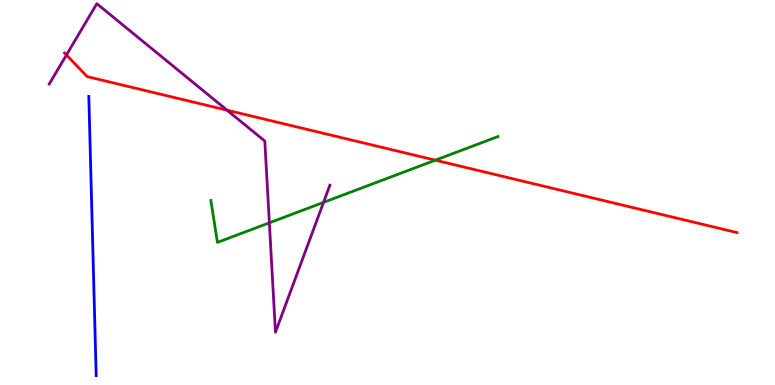[{'lines': ['blue', 'red'], 'intersections': []}, {'lines': ['green', 'red'], 'intersections': [{'x': 5.62, 'y': 5.84}]}, {'lines': ['purple', 'red'], 'intersections': [{'x': 0.857, 'y': 8.57}, {'x': 2.93, 'y': 7.14}]}, {'lines': ['blue', 'green'], 'intersections': []}, {'lines': ['blue', 'purple'], 'intersections': []}, {'lines': ['green', 'purple'], 'intersections': [{'x': 3.48, 'y': 4.21}, {'x': 4.17, 'y': 4.74}]}]